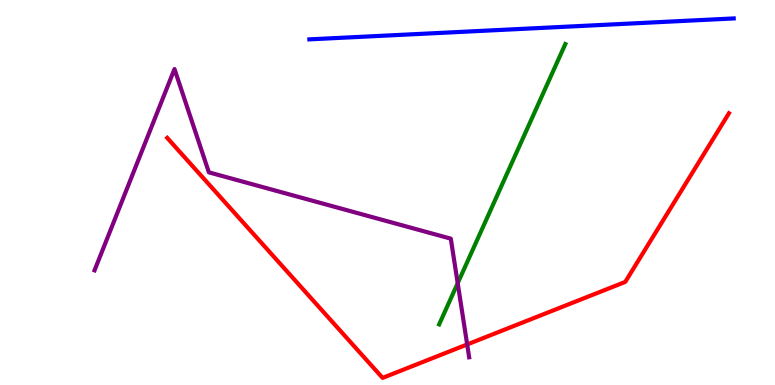[{'lines': ['blue', 'red'], 'intersections': []}, {'lines': ['green', 'red'], 'intersections': []}, {'lines': ['purple', 'red'], 'intersections': [{'x': 6.03, 'y': 1.05}]}, {'lines': ['blue', 'green'], 'intersections': []}, {'lines': ['blue', 'purple'], 'intersections': []}, {'lines': ['green', 'purple'], 'intersections': [{'x': 5.91, 'y': 2.64}]}]